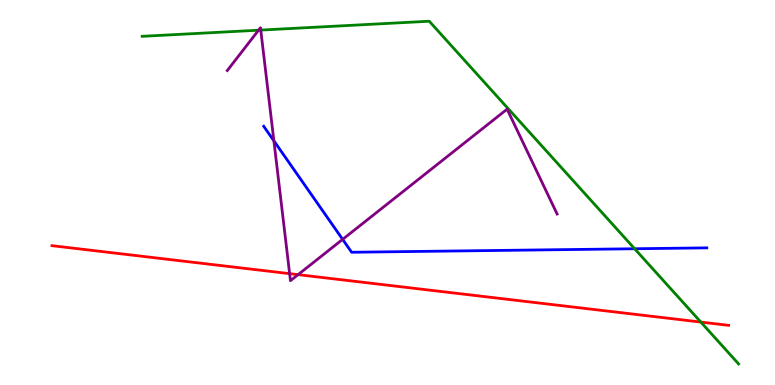[{'lines': ['blue', 'red'], 'intersections': []}, {'lines': ['green', 'red'], 'intersections': [{'x': 9.04, 'y': 1.63}]}, {'lines': ['purple', 'red'], 'intersections': [{'x': 3.74, 'y': 2.89}, {'x': 3.85, 'y': 2.87}]}, {'lines': ['blue', 'green'], 'intersections': [{'x': 8.19, 'y': 3.54}]}, {'lines': ['blue', 'purple'], 'intersections': [{'x': 3.53, 'y': 6.34}, {'x': 4.42, 'y': 3.78}]}, {'lines': ['green', 'purple'], 'intersections': [{'x': 3.34, 'y': 9.22}, {'x': 3.36, 'y': 9.22}]}]